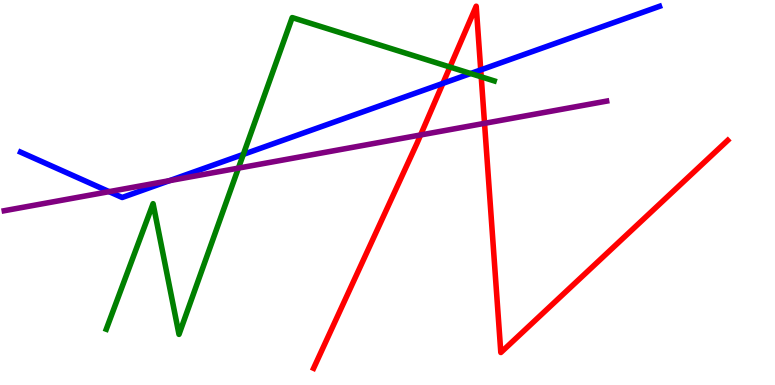[{'lines': ['blue', 'red'], 'intersections': [{'x': 5.71, 'y': 7.83}, {'x': 6.2, 'y': 8.18}]}, {'lines': ['green', 'red'], 'intersections': [{'x': 5.81, 'y': 8.26}, {'x': 6.21, 'y': 8.0}]}, {'lines': ['purple', 'red'], 'intersections': [{'x': 5.43, 'y': 6.49}, {'x': 6.25, 'y': 6.8}]}, {'lines': ['blue', 'green'], 'intersections': [{'x': 3.14, 'y': 5.99}, {'x': 6.07, 'y': 8.09}]}, {'lines': ['blue', 'purple'], 'intersections': [{'x': 1.41, 'y': 5.02}, {'x': 2.19, 'y': 5.31}]}, {'lines': ['green', 'purple'], 'intersections': [{'x': 3.08, 'y': 5.63}]}]